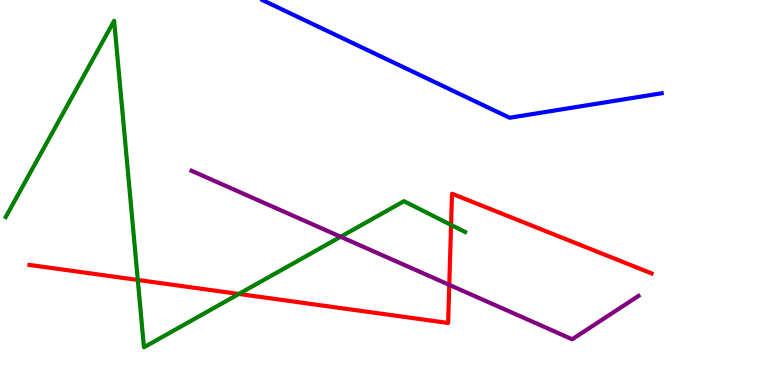[{'lines': ['blue', 'red'], 'intersections': []}, {'lines': ['green', 'red'], 'intersections': [{'x': 1.78, 'y': 2.73}, {'x': 3.08, 'y': 2.36}, {'x': 5.82, 'y': 4.16}]}, {'lines': ['purple', 'red'], 'intersections': [{'x': 5.8, 'y': 2.6}]}, {'lines': ['blue', 'green'], 'intersections': []}, {'lines': ['blue', 'purple'], 'intersections': []}, {'lines': ['green', 'purple'], 'intersections': [{'x': 4.4, 'y': 3.85}]}]